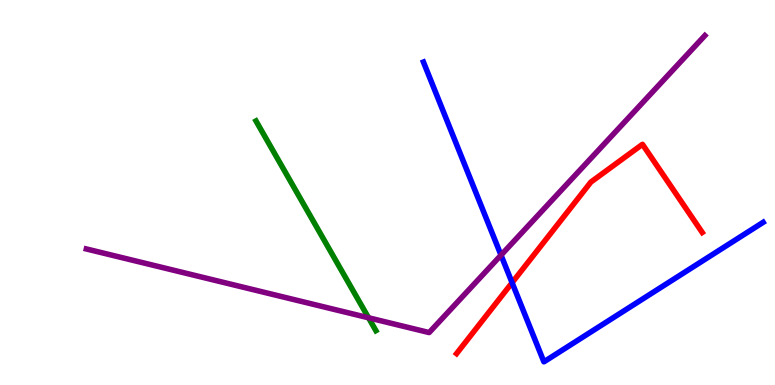[{'lines': ['blue', 'red'], 'intersections': [{'x': 6.61, 'y': 2.66}]}, {'lines': ['green', 'red'], 'intersections': []}, {'lines': ['purple', 'red'], 'intersections': []}, {'lines': ['blue', 'green'], 'intersections': []}, {'lines': ['blue', 'purple'], 'intersections': [{'x': 6.46, 'y': 3.37}]}, {'lines': ['green', 'purple'], 'intersections': [{'x': 4.76, 'y': 1.75}]}]